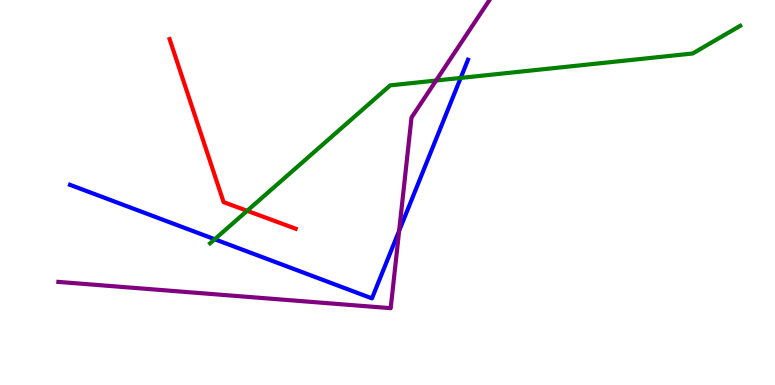[{'lines': ['blue', 'red'], 'intersections': []}, {'lines': ['green', 'red'], 'intersections': [{'x': 3.19, 'y': 4.52}]}, {'lines': ['purple', 'red'], 'intersections': []}, {'lines': ['blue', 'green'], 'intersections': [{'x': 2.77, 'y': 3.79}, {'x': 5.94, 'y': 7.98}]}, {'lines': ['blue', 'purple'], 'intersections': [{'x': 5.15, 'y': 4.01}]}, {'lines': ['green', 'purple'], 'intersections': [{'x': 5.63, 'y': 7.91}]}]